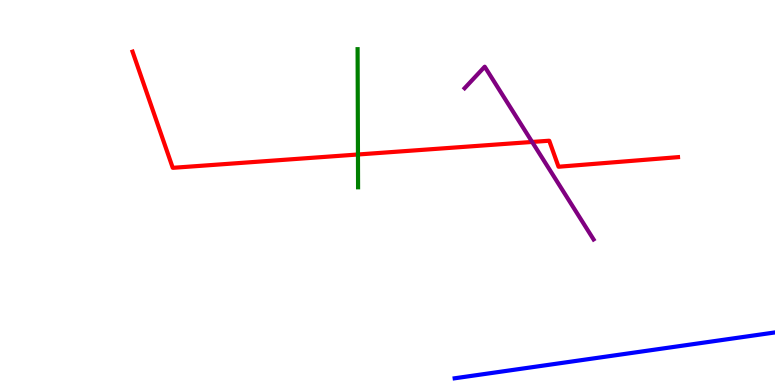[{'lines': ['blue', 'red'], 'intersections': []}, {'lines': ['green', 'red'], 'intersections': [{'x': 4.62, 'y': 5.99}]}, {'lines': ['purple', 'red'], 'intersections': [{'x': 6.87, 'y': 6.31}]}, {'lines': ['blue', 'green'], 'intersections': []}, {'lines': ['blue', 'purple'], 'intersections': []}, {'lines': ['green', 'purple'], 'intersections': []}]